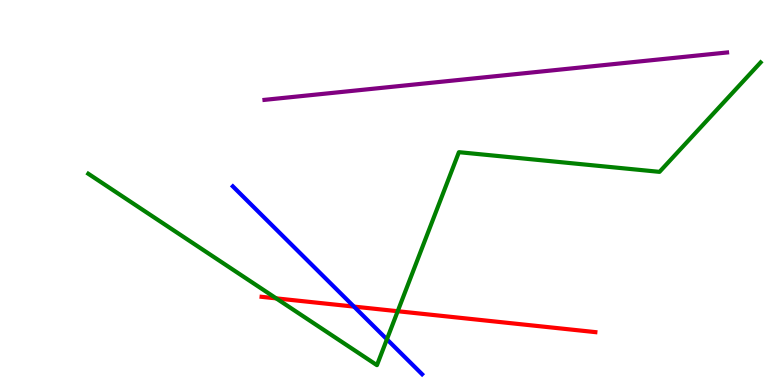[{'lines': ['blue', 'red'], 'intersections': [{'x': 4.57, 'y': 2.04}]}, {'lines': ['green', 'red'], 'intersections': [{'x': 3.56, 'y': 2.25}, {'x': 5.13, 'y': 1.92}]}, {'lines': ['purple', 'red'], 'intersections': []}, {'lines': ['blue', 'green'], 'intersections': [{'x': 4.99, 'y': 1.19}]}, {'lines': ['blue', 'purple'], 'intersections': []}, {'lines': ['green', 'purple'], 'intersections': []}]